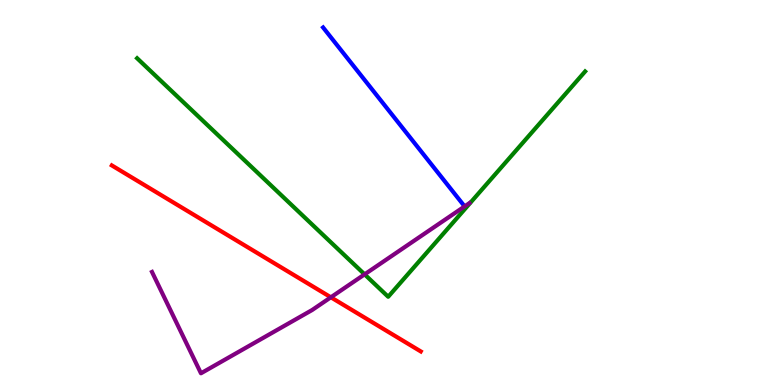[{'lines': ['blue', 'red'], 'intersections': []}, {'lines': ['green', 'red'], 'intersections': []}, {'lines': ['purple', 'red'], 'intersections': [{'x': 4.27, 'y': 2.28}]}, {'lines': ['blue', 'green'], 'intersections': []}, {'lines': ['blue', 'purple'], 'intersections': []}, {'lines': ['green', 'purple'], 'intersections': [{'x': 4.7, 'y': 2.87}]}]